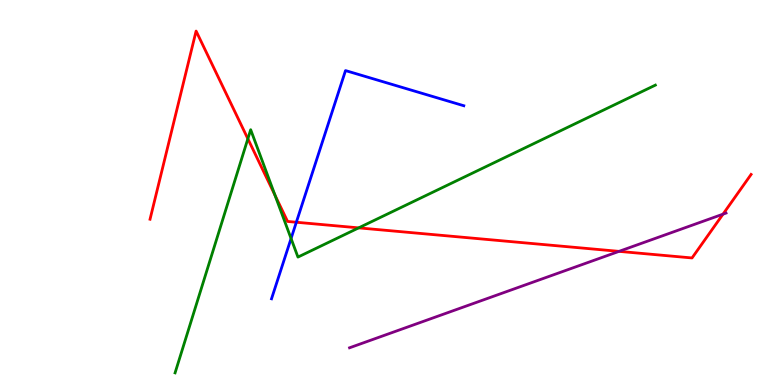[{'lines': ['blue', 'red'], 'intersections': [{'x': 3.82, 'y': 4.23}]}, {'lines': ['green', 'red'], 'intersections': [{'x': 3.2, 'y': 6.4}, {'x': 3.55, 'y': 4.93}, {'x': 4.63, 'y': 4.08}]}, {'lines': ['purple', 'red'], 'intersections': [{'x': 7.99, 'y': 3.47}, {'x': 9.33, 'y': 4.44}]}, {'lines': ['blue', 'green'], 'intersections': [{'x': 3.76, 'y': 3.8}]}, {'lines': ['blue', 'purple'], 'intersections': []}, {'lines': ['green', 'purple'], 'intersections': []}]